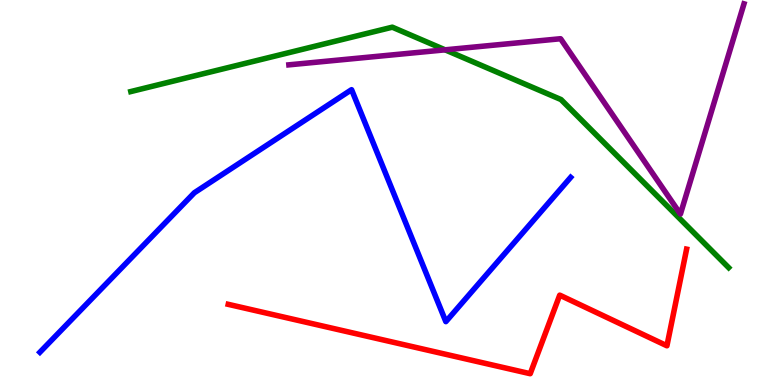[{'lines': ['blue', 'red'], 'intersections': []}, {'lines': ['green', 'red'], 'intersections': []}, {'lines': ['purple', 'red'], 'intersections': []}, {'lines': ['blue', 'green'], 'intersections': []}, {'lines': ['blue', 'purple'], 'intersections': []}, {'lines': ['green', 'purple'], 'intersections': [{'x': 5.74, 'y': 8.71}]}]